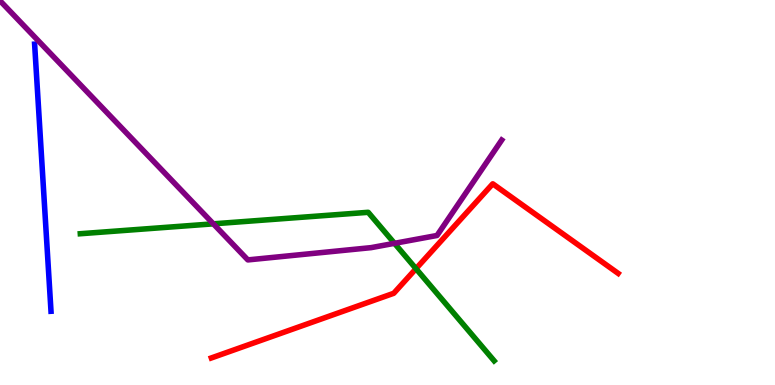[{'lines': ['blue', 'red'], 'intersections': []}, {'lines': ['green', 'red'], 'intersections': [{'x': 5.37, 'y': 3.02}]}, {'lines': ['purple', 'red'], 'intersections': []}, {'lines': ['blue', 'green'], 'intersections': []}, {'lines': ['blue', 'purple'], 'intersections': []}, {'lines': ['green', 'purple'], 'intersections': [{'x': 2.75, 'y': 4.19}, {'x': 5.09, 'y': 3.68}]}]